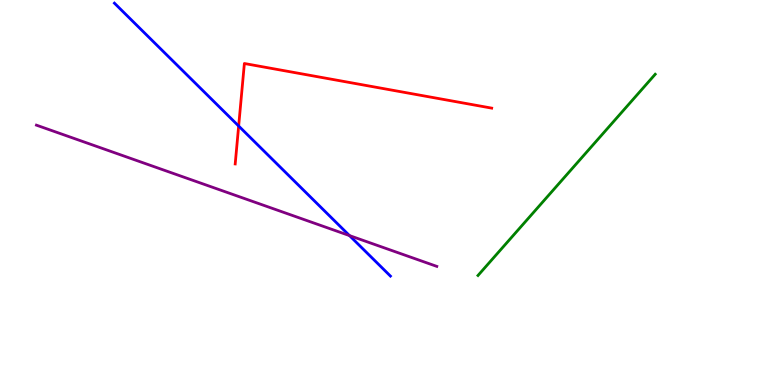[{'lines': ['blue', 'red'], 'intersections': [{'x': 3.08, 'y': 6.73}]}, {'lines': ['green', 'red'], 'intersections': []}, {'lines': ['purple', 'red'], 'intersections': []}, {'lines': ['blue', 'green'], 'intersections': []}, {'lines': ['blue', 'purple'], 'intersections': [{'x': 4.51, 'y': 3.88}]}, {'lines': ['green', 'purple'], 'intersections': []}]